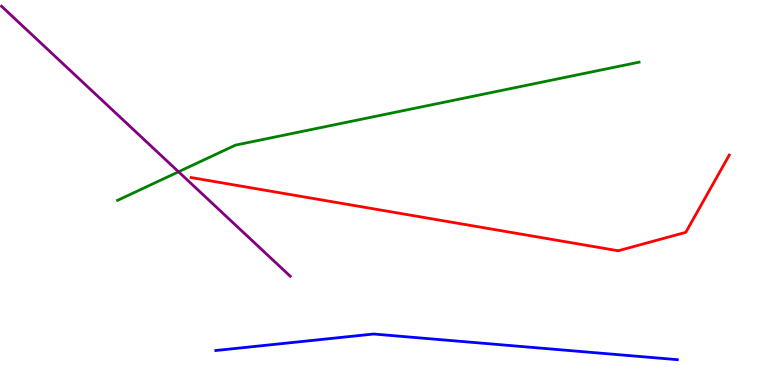[{'lines': ['blue', 'red'], 'intersections': []}, {'lines': ['green', 'red'], 'intersections': []}, {'lines': ['purple', 'red'], 'intersections': []}, {'lines': ['blue', 'green'], 'intersections': []}, {'lines': ['blue', 'purple'], 'intersections': []}, {'lines': ['green', 'purple'], 'intersections': [{'x': 2.3, 'y': 5.54}]}]